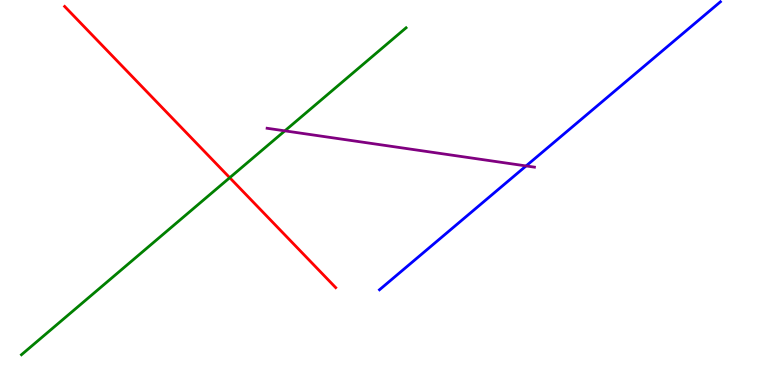[{'lines': ['blue', 'red'], 'intersections': []}, {'lines': ['green', 'red'], 'intersections': [{'x': 2.96, 'y': 5.38}]}, {'lines': ['purple', 'red'], 'intersections': []}, {'lines': ['blue', 'green'], 'intersections': []}, {'lines': ['blue', 'purple'], 'intersections': [{'x': 6.79, 'y': 5.69}]}, {'lines': ['green', 'purple'], 'intersections': [{'x': 3.68, 'y': 6.6}]}]